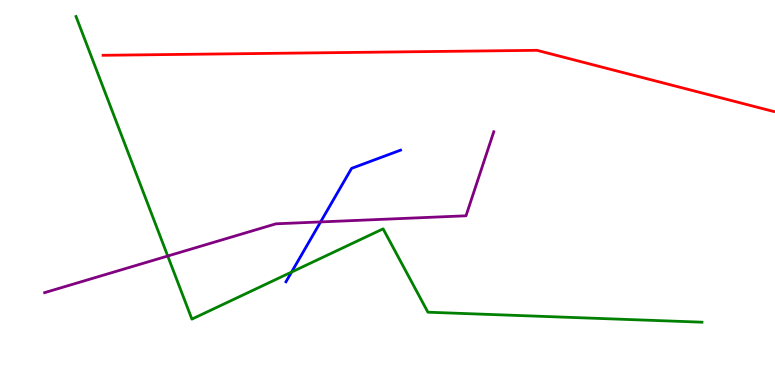[{'lines': ['blue', 'red'], 'intersections': []}, {'lines': ['green', 'red'], 'intersections': []}, {'lines': ['purple', 'red'], 'intersections': []}, {'lines': ['blue', 'green'], 'intersections': [{'x': 3.76, 'y': 2.93}]}, {'lines': ['blue', 'purple'], 'intersections': [{'x': 4.14, 'y': 4.24}]}, {'lines': ['green', 'purple'], 'intersections': [{'x': 2.16, 'y': 3.35}]}]